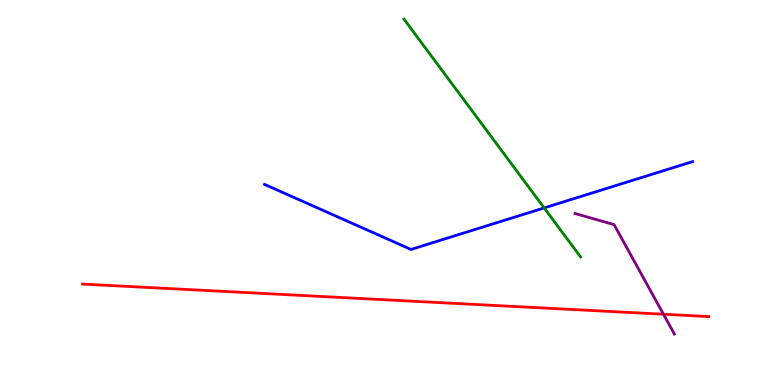[{'lines': ['blue', 'red'], 'intersections': []}, {'lines': ['green', 'red'], 'intersections': []}, {'lines': ['purple', 'red'], 'intersections': [{'x': 8.56, 'y': 1.84}]}, {'lines': ['blue', 'green'], 'intersections': [{'x': 7.02, 'y': 4.6}]}, {'lines': ['blue', 'purple'], 'intersections': []}, {'lines': ['green', 'purple'], 'intersections': []}]